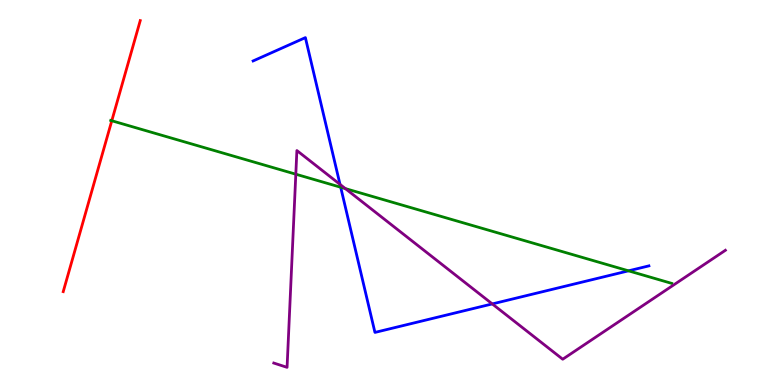[{'lines': ['blue', 'red'], 'intersections': []}, {'lines': ['green', 'red'], 'intersections': [{'x': 1.44, 'y': 6.86}]}, {'lines': ['purple', 'red'], 'intersections': []}, {'lines': ['blue', 'green'], 'intersections': [{'x': 4.4, 'y': 5.14}, {'x': 8.11, 'y': 2.97}]}, {'lines': ['blue', 'purple'], 'intersections': [{'x': 4.39, 'y': 5.21}, {'x': 6.35, 'y': 2.11}]}, {'lines': ['green', 'purple'], 'intersections': [{'x': 3.82, 'y': 5.48}, {'x': 4.46, 'y': 5.1}]}]